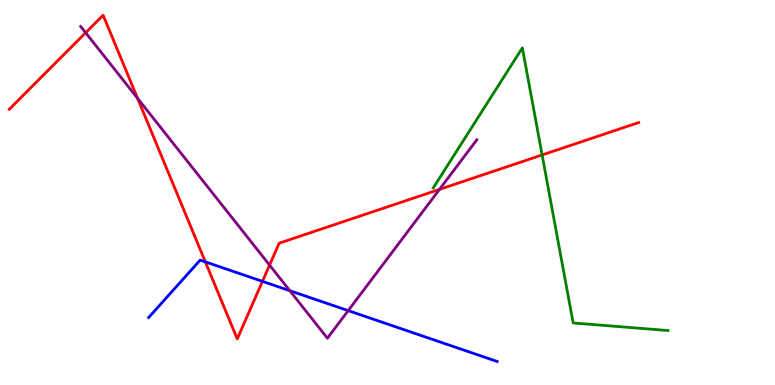[{'lines': ['blue', 'red'], 'intersections': [{'x': 2.65, 'y': 3.2}, {'x': 3.39, 'y': 2.69}]}, {'lines': ['green', 'red'], 'intersections': [{'x': 7.0, 'y': 5.98}]}, {'lines': ['purple', 'red'], 'intersections': [{'x': 1.11, 'y': 9.15}, {'x': 1.77, 'y': 7.45}, {'x': 3.48, 'y': 3.11}, {'x': 5.67, 'y': 5.08}]}, {'lines': ['blue', 'green'], 'intersections': []}, {'lines': ['blue', 'purple'], 'intersections': [{'x': 3.74, 'y': 2.45}, {'x': 4.49, 'y': 1.93}]}, {'lines': ['green', 'purple'], 'intersections': []}]